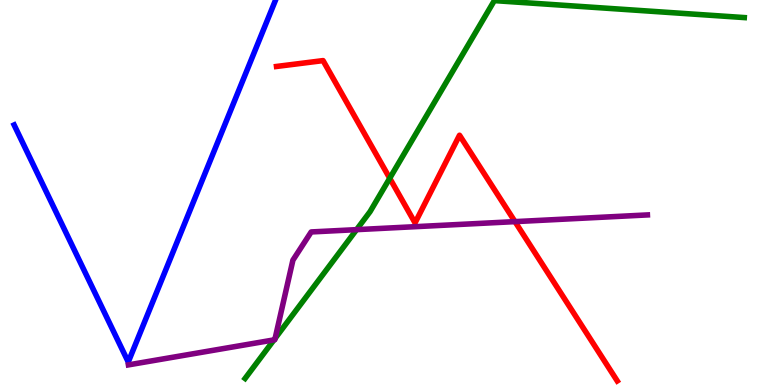[{'lines': ['blue', 'red'], 'intersections': []}, {'lines': ['green', 'red'], 'intersections': [{'x': 5.03, 'y': 5.37}]}, {'lines': ['purple', 'red'], 'intersections': [{'x': 6.64, 'y': 4.24}]}, {'lines': ['blue', 'green'], 'intersections': []}, {'lines': ['blue', 'purple'], 'intersections': []}, {'lines': ['green', 'purple'], 'intersections': [{'x': 3.54, 'y': 1.17}, {'x': 3.55, 'y': 1.21}, {'x': 4.6, 'y': 4.04}]}]